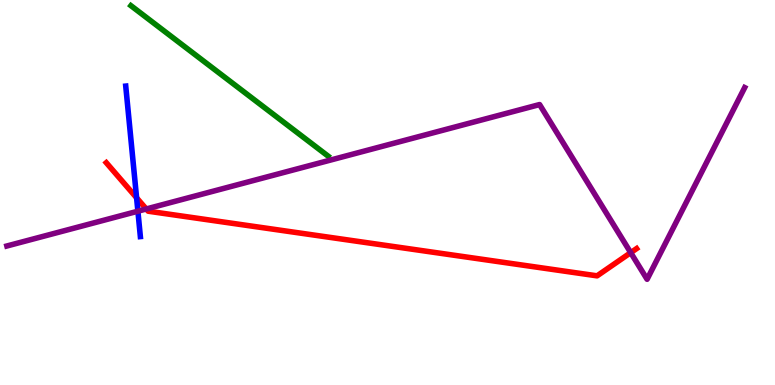[{'lines': ['blue', 'red'], 'intersections': [{'x': 1.76, 'y': 4.86}]}, {'lines': ['green', 'red'], 'intersections': []}, {'lines': ['purple', 'red'], 'intersections': [{'x': 1.89, 'y': 4.57}, {'x': 8.14, 'y': 3.44}]}, {'lines': ['blue', 'green'], 'intersections': []}, {'lines': ['blue', 'purple'], 'intersections': [{'x': 1.78, 'y': 4.51}]}, {'lines': ['green', 'purple'], 'intersections': []}]